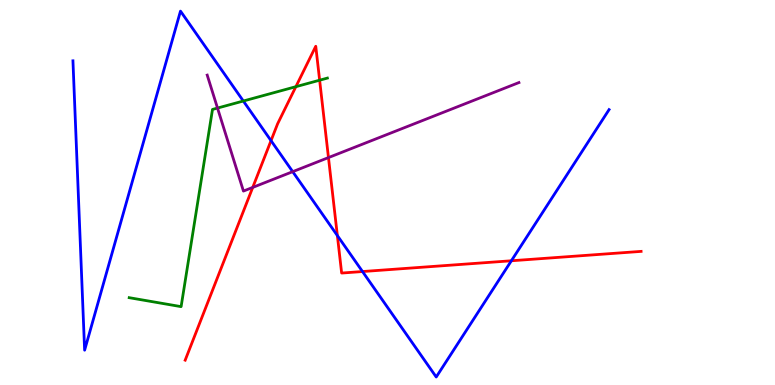[{'lines': ['blue', 'red'], 'intersections': [{'x': 3.5, 'y': 6.35}, {'x': 4.35, 'y': 3.88}, {'x': 4.68, 'y': 2.95}, {'x': 6.6, 'y': 3.23}]}, {'lines': ['green', 'red'], 'intersections': [{'x': 3.82, 'y': 7.75}, {'x': 4.12, 'y': 7.92}]}, {'lines': ['purple', 'red'], 'intersections': [{'x': 3.26, 'y': 5.13}, {'x': 4.24, 'y': 5.91}]}, {'lines': ['blue', 'green'], 'intersections': [{'x': 3.14, 'y': 7.38}]}, {'lines': ['blue', 'purple'], 'intersections': [{'x': 3.78, 'y': 5.54}]}, {'lines': ['green', 'purple'], 'intersections': [{'x': 2.81, 'y': 7.19}]}]